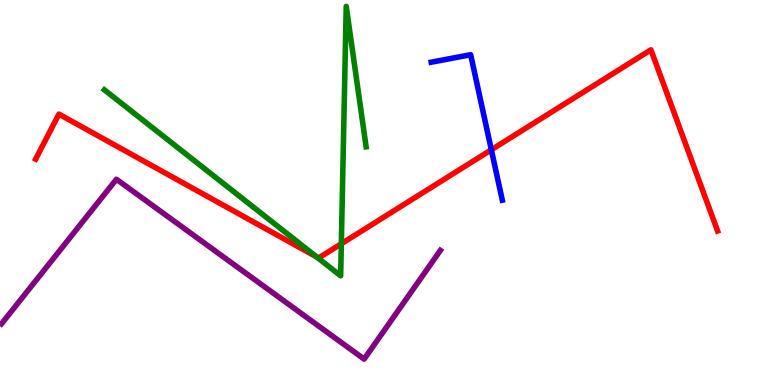[{'lines': ['blue', 'red'], 'intersections': [{'x': 6.34, 'y': 6.11}]}, {'lines': ['green', 'red'], 'intersections': [{'x': 4.09, 'y': 3.32}, {'x': 4.4, 'y': 3.67}]}, {'lines': ['purple', 'red'], 'intersections': []}, {'lines': ['blue', 'green'], 'intersections': []}, {'lines': ['blue', 'purple'], 'intersections': []}, {'lines': ['green', 'purple'], 'intersections': []}]